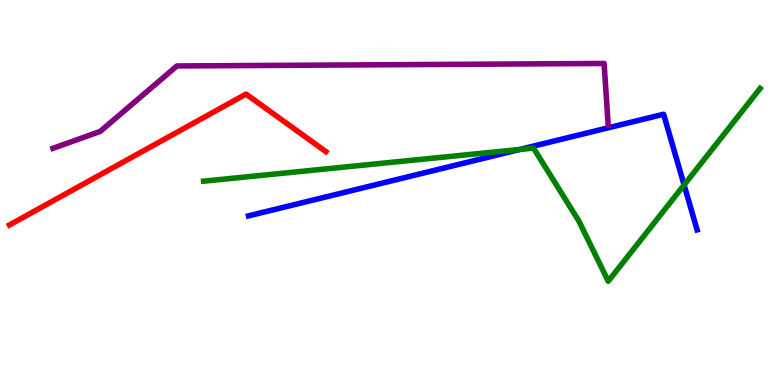[{'lines': ['blue', 'red'], 'intersections': []}, {'lines': ['green', 'red'], 'intersections': []}, {'lines': ['purple', 'red'], 'intersections': []}, {'lines': ['blue', 'green'], 'intersections': [{'x': 6.71, 'y': 6.12}, {'x': 8.83, 'y': 5.2}]}, {'lines': ['blue', 'purple'], 'intersections': []}, {'lines': ['green', 'purple'], 'intersections': []}]